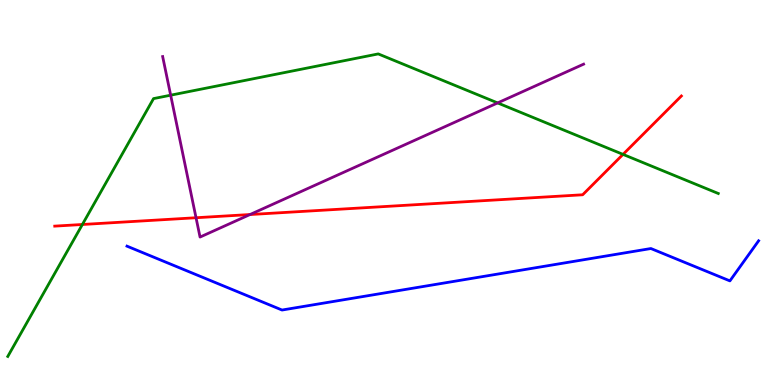[{'lines': ['blue', 'red'], 'intersections': []}, {'lines': ['green', 'red'], 'intersections': [{'x': 1.06, 'y': 4.17}, {'x': 8.04, 'y': 5.99}]}, {'lines': ['purple', 'red'], 'intersections': [{'x': 2.53, 'y': 4.34}, {'x': 3.23, 'y': 4.43}]}, {'lines': ['blue', 'green'], 'intersections': []}, {'lines': ['blue', 'purple'], 'intersections': []}, {'lines': ['green', 'purple'], 'intersections': [{'x': 2.2, 'y': 7.53}, {'x': 6.42, 'y': 7.33}]}]